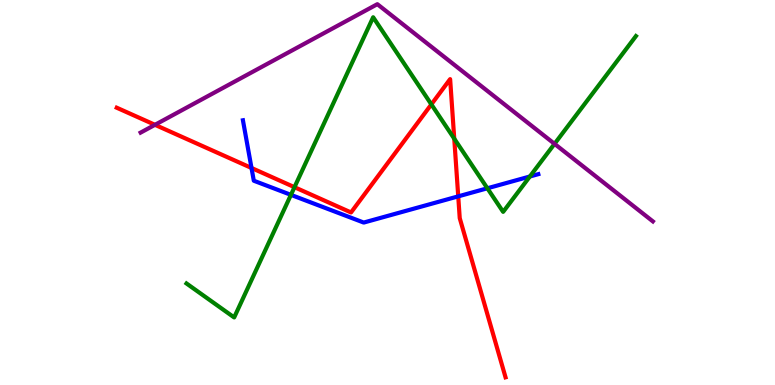[{'lines': ['blue', 'red'], 'intersections': [{'x': 3.25, 'y': 5.64}, {'x': 5.91, 'y': 4.9}]}, {'lines': ['green', 'red'], 'intersections': [{'x': 3.8, 'y': 5.14}, {'x': 5.57, 'y': 7.29}, {'x': 5.86, 'y': 6.4}]}, {'lines': ['purple', 'red'], 'intersections': [{'x': 2.0, 'y': 6.76}]}, {'lines': ['blue', 'green'], 'intersections': [{'x': 3.75, 'y': 4.94}, {'x': 6.29, 'y': 5.11}, {'x': 6.84, 'y': 5.42}]}, {'lines': ['blue', 'purple'], 'intersections': []}, {'lines': ['green', 'purple'], 'intersections': [{'x': 7.16, 'y': 6.26}]}]